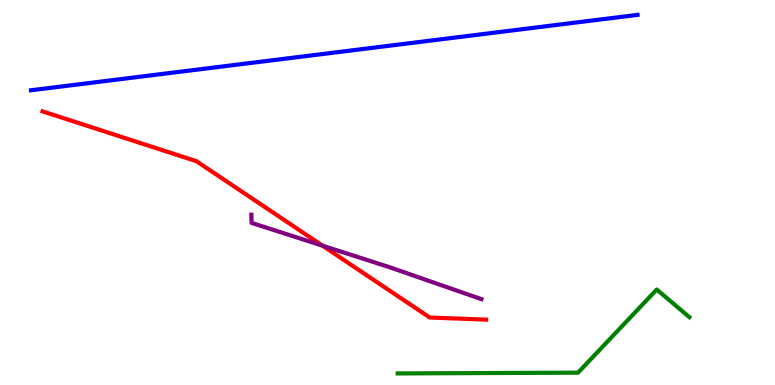[{'lines': ['blue', 'red'], 'intersections': []}, {'lines': ['green', 'red'], 'intersections': []}, {'lines': ['purple', 'red'], 'intersections': [{'x': 4.16, 'y': 3.62}]}, {'lines': ['blue', 'green'], 'intersections': []}, {'lines': ['blue', 'purple'], 'intersections': []}, {'lines': ['green', 'purple'], 'intersections': []}]